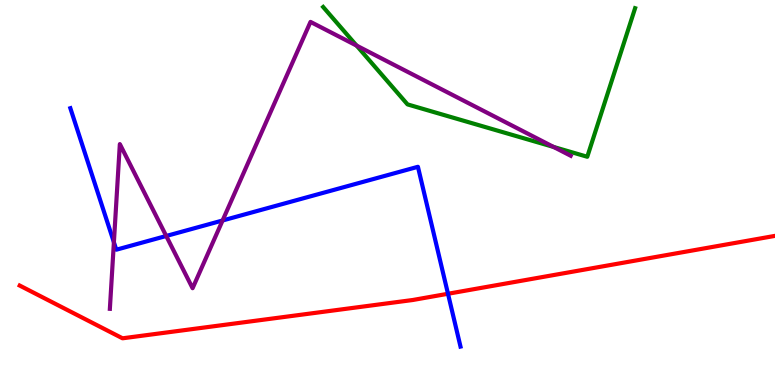[{'lines': ['blue', 'red'], 'intersections': [{'x': 5.78, 'y': 2.37}]}, {'lines': ['green', 'red'], 'intersections': []}, {'lines': ['purple', 'red'], 'intersections': []}, {'lines': ['blue', 'green'], 'intersections': []}, {'lines': ['blue', 'purple'], 'intersections': [{'x': 1.47, 'y': 3.71}, {'x': 2.14, 'y': 3.87}, {'x': 2.87, 'y': 4.27}]}, {'lines': ['green', 'purple'], 'intersections': [{'x': 4.6, 'y': 8.82}, {'x': 7.14, 'y': 6.18}]}]